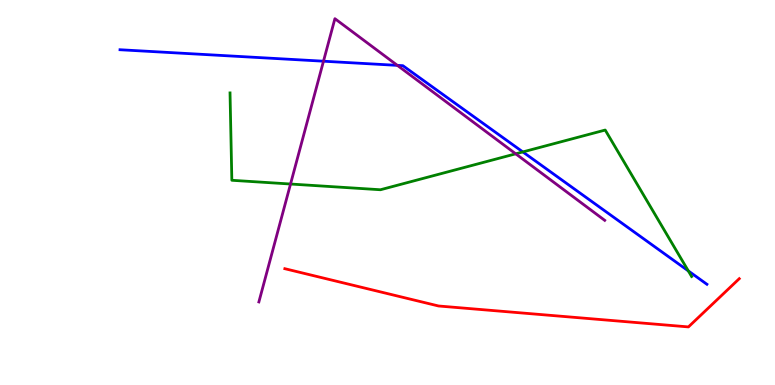[{'lines': ['blue', 'red'], 'intersections': []}, {'lines': ['green', 'red'], 'intersections': []}, {'lines': ['purple', 'red'], 'intersections': []}, {'lines': ['blue', 'green'], 'intersections': [{'x': 6.75, 'y': 6.05}, {'x': 8.88, 'y': 2.96}]}, {'lines': ['blue', 'purple'], 'intersections': [{'x': 4.17, 'y': 8.41}, {'x': 5.13, 'y': 8.3}]}, {'lines': ['green', 'purple'], 'intersections': [{'x': 3.75, 'y': 5.22}, {'x': 6.65, 'y': 6.0}]}]